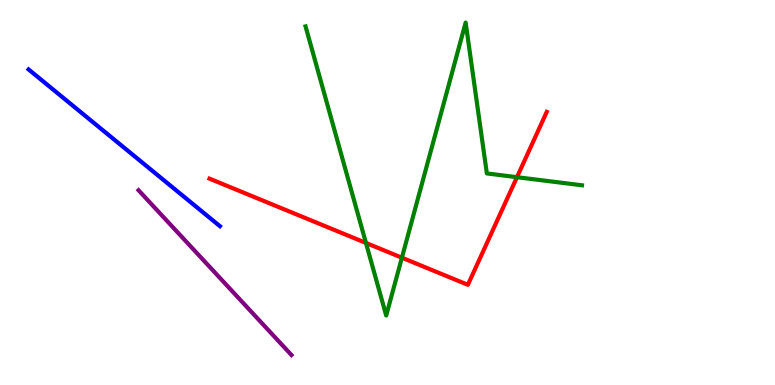[{'lines': ['blue', 'red'], 'intersections': []}, {'lines': ['green', 'red'], 'intersections': [{'x': 4.72, 'y': 3.69}, {'x': 5.19, 'y': 3.31}, {'x': 6.67, 'y': 5.4}]}, {'lines': ['purple', 'red'], 'intersections': []}, {'lines': ['blue', 'green'], 'intersections': []}, {'lines': ['blue', 'purple'], 'intersections': []}, {'lines': ['green', 'purple'], 'intersections': []}]